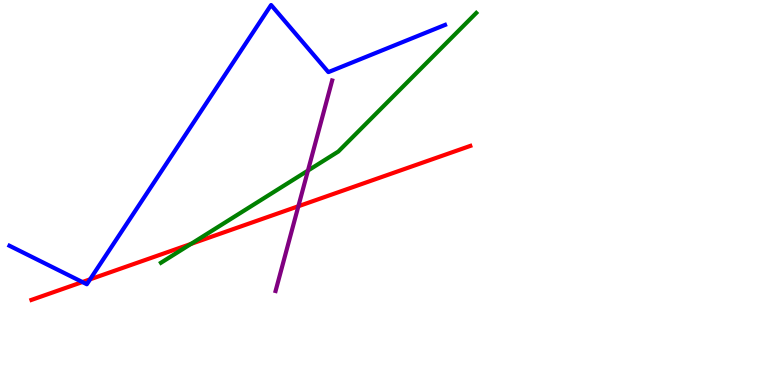[{'lines': ['blue', 'red'], 'intersections': [{'x': 1.06, 'y': 2.67}, {'x': 1.16, 'y': 2.74}]}, {'lines': ['green', 'red'], 'intersections': [{'x': 2.46, 'y': 3.66}]}, {'lines': ['purple', 'red'], 'intersections': [{'x': 3.85, 'y': 4.64}]}, {'lines': ['blue', 'green'], 'intersections': []}, {'lines': ['blue', 'purple'], 'intersections': []}, {'lines': ['green', 'purple'], 'intersections': [{'x': 3.97, 'y': 5.57}]}]